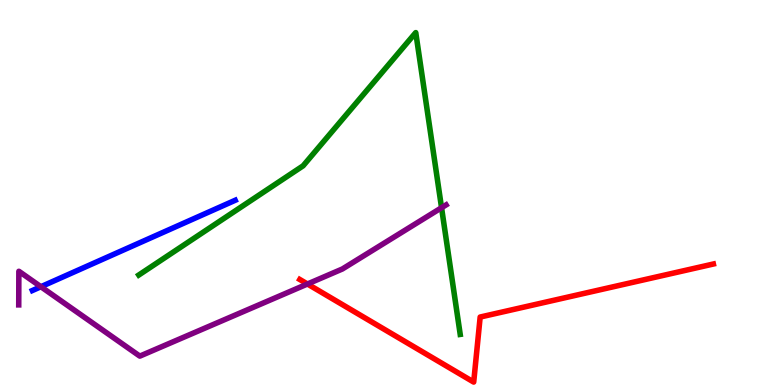[{'lines': ['blue', 'red'], 'intersections': []}, {'lines': ['green', 'red'], 'intersections': []}, {'lines': ['purple', 'red'], 'intersections': [{'x': 3.97, 'y': 2.62}]}, {'lines': ['blue', 'green'], 'intersections': []}, {'lines': ['blue', 'purple'], 'intersections': [{'x': 0.528, 'y': 2.55}]}, {'lines': ['green', 'purple'], 'intersections': [{'x': 5.7, 'y': 4.6}]}]